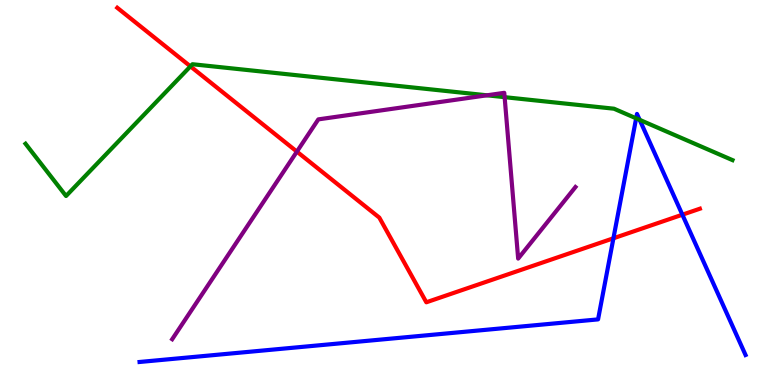[{'lines': ['blue', 'red'], 'intersections': [{'x': 7.92, 'y': 3.81}, {'x': 8.8, 'y': 4.42}]}, {'lines': ['green', 'red'], 'intersections': [{'x': 2.46, 'y': 8.28}]}, {'lines': ['purple', 'red'], 'intersections': [{'x': 3.83, 'y': 6.06}]}, {'lines': ['blue', 'green'], 'intersections': [{'x': 8.21, 'y': 6.93}, {'x': 8.25, 'y': 6.89}]}, {'lines': ['blue', 'purple'], 'intersections': []}, {'lines': ['green', 'purple'], 'intersections': [{'x': 6.28, 'y': 7.52}, {'x': 6.51, 'y': 7.48}]}]